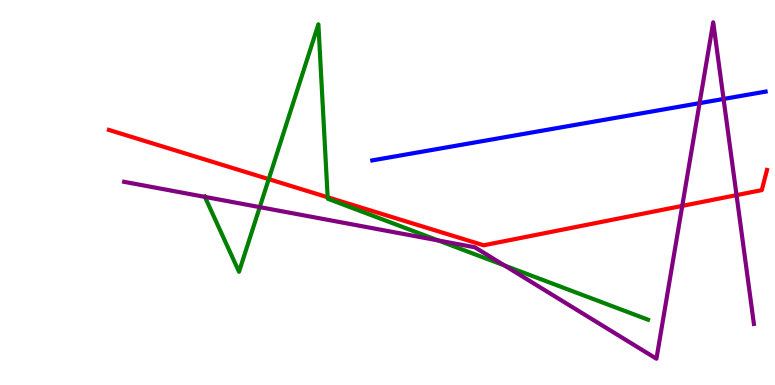[{'lines': ['blue', 'red'], 'intersections': []}, {'lines': ['green', 'red'], 'intersections': [{'x': 3.47, 'y': 5.35}, {'x': 4.23, 'y': 4.88}]}, {'lines': ['purple', 'red'], 'intersections': [{'x': 8.8, 'y': 4.65}, {'x': 9.5, 'y': 4.93}]}, {'lines': ['blue', 'green'], 'intersections': []}, {'lines': ['blue', 'purple'], 'intersections': [{'x': 9.03, 'y': 7.32}, {'x': 9.34, 'y': 7.43}]}, {'lines': ['green', 'purple'], 'intersections': [{'x': 2.64, 'y': 4.89}, {'x': 3.35, 'y': 4.62}, {'x': 5.65, 'y': 3.75}, {'x': 6.51, 'y': 3.1}]}]